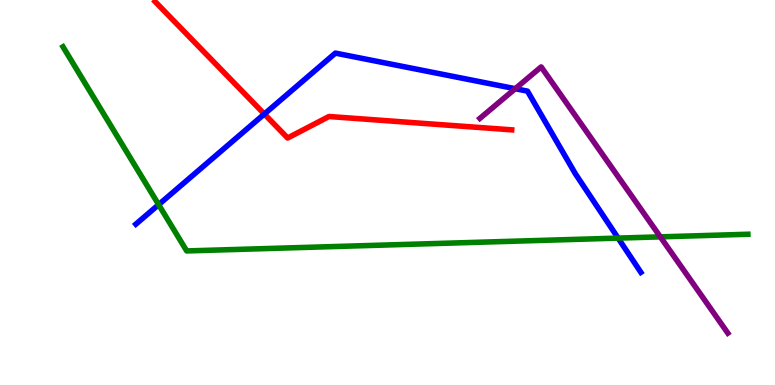[{'lines': ['blue', 'red'], 'intersections': [{'x': 3.41, 'y': 7.04}]}, {'lines': ['green', 'red'], 'intersections': []}, {'lines': ['purple', 'red'], 'intersections': []}, {'lines': ['blue', 'green'], 'intersections': [{'x': 2.05, 'y': 4.68}, {'x': 7.98, 'y': 3.82}]}, {'lines': ['blue', 'purple'], 'intersections': [{'x': 6.65, 'y': 7.7}]}, {'lines': ['green', 'purple'], 'intersections': [{'x': 8.52, 'y': 3.85}]}]